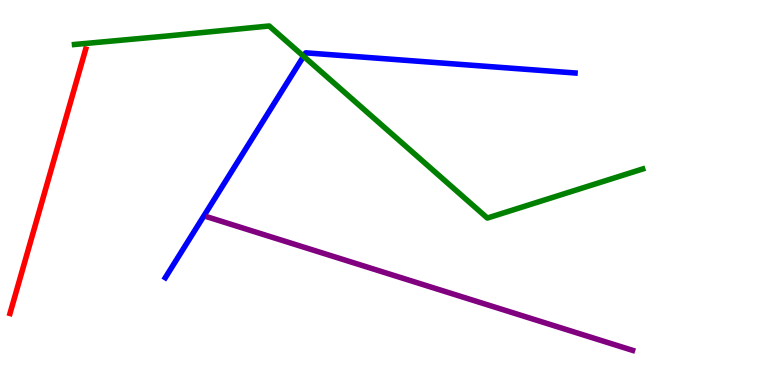[{'lines': ['blue', 'red'], 'intersections': []}, {'lines': ['green', 'red'], 'intersections': []}, {'lines': ['purple', 'red'], 'intersections': []}, {'lines': ['blue', 'green'], 'intersections': [{'x': 3.92, 'y': 8.54}]}, {'lines': ['blue', 'purple'], 'intersections': []}, {'lines': ['green', 'purple'], 'intersections': []}]